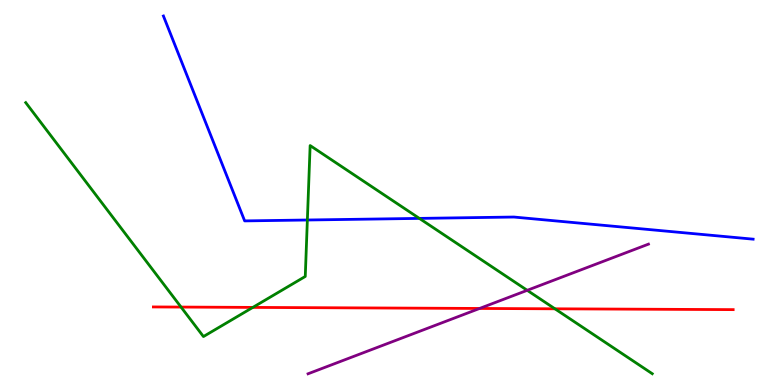[{'lines': ['blue', 'red'], 'intersections': []}, {'lines': ['green', 'red'], 'intersections': [{'x': 2.34, 'y': 2.02}, {'x': 3.26, 'y': 2.02}, {'x': 7.16, 'y': 1.98}]}, {'lines': ['purple', 'red'], 'intersections': [{'x': 6.19, 'y': 1.99}]}, {'lines': ['blue', 'green'], 'intersections': [{'x': 3.97, 'y': 4.29}, {'x': 5.41, 'y': 4.33}]}, {'lines': ['blue', 'purple'], 'intersections': []}, {'lines': ['green', 'purple'], 'intersections': [{'x': 6.8, 'y': 2.46}]}]